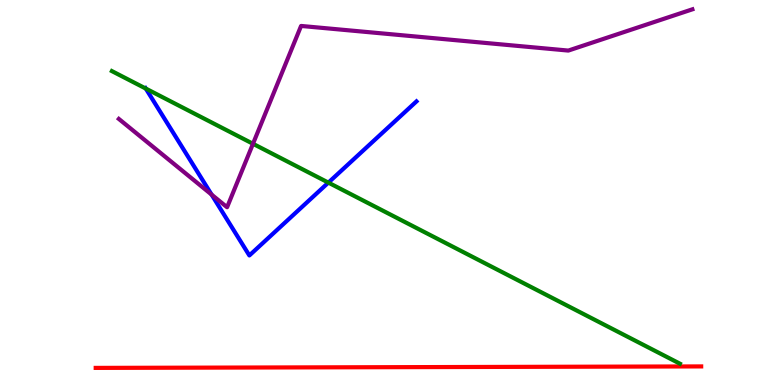[{'lines': ['blue', 'red'], 'intersections': []}, {'lines': ['green', 'red'], 'intersections': []}, {'lines': ['purple', 'red'], 'intersections': []}, {'lines': ['blue', 'green'], 'intersections': [{'x': 1.88, 'y': 7.7}, {'x': 4.24, 'y': 5.26}]}, {'lines': ['blue', 'purple'], 'intersections': [{'x': 2.73, 'y': 4.95}]}, {'lines': ['green', 'purple'], 'intersections': [{'x': 3.26, 'y': 6.27}]}]